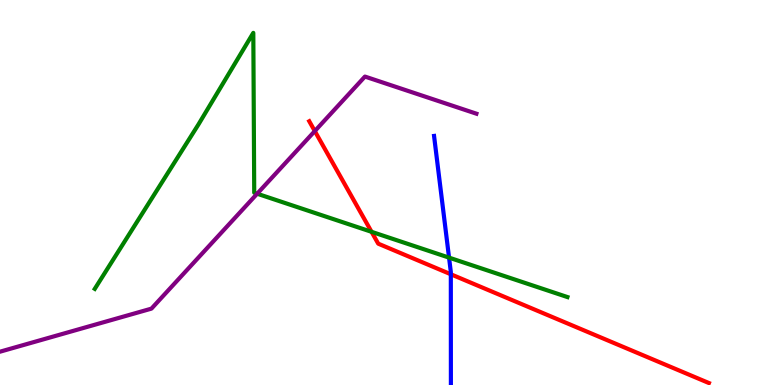[{'lines': ['blue', 'red'], 'intersections': [{'x': 5.82, 'y': 2.88}]}, {'lines': ['green', 'red'], 'intersections': [{'x': 4.79, 'y': 3.98}]}, {'lines': ['purple', 'red'], 'intersections': [{'x': 4.06, 'y': 6.6}]}, {'lines': ['blue', 'green'], 'intersections': [{'x': 5.79, 'y': 3.31}]}, {'lines': ['blue', 'purple'], 'intersections': []}, {'lines': ['green', 'purple'], 'intersections': [{'x': 3.32, 'y': 4.97}]}]